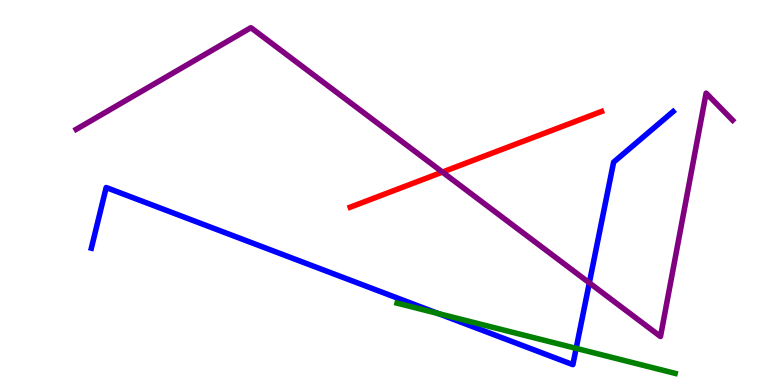[{'lines': ['blue', 'red'], 'intersections': []}, {'lines': ['green', 'red'], 'intersections': []}, {'lines': ['purple', 'red'], 'intersections': [{'x': 5.71, 'y': 5.53}]}, {'lines': ['blue', 'green'], 'intersections': [{'x': 5.65, 'y': 1.86}, {'x': 7.43, 'y': 0.952}]}, {'lines': ['blue', 'purple'], 'intersections': [{'x': 7.6, 'y': 2.65}]}, {'lines': ['green', 'purple'], 'intersections': []}]